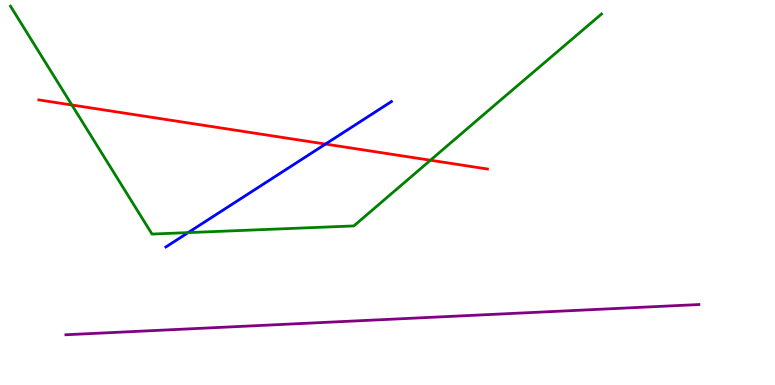[{'lines': ['blue', 'red'], 'intersections': [{'x': 4.2, 'y': 6.26}]}, {'lines': ['green', 'red'], 'intersections': [{'x': 0.927, 'y': 7.27}, {'x': 5.55, 'y': 5.84}]}, {'lines': ['purple', 'red'], 'intersections': []}, {'lines': ['blue', 'green'], 'intersections': [{'x': 2.43, 'y': 3.96}]}, {'lines': ['blue', 'purple'], 'intersections': []}, {'lines': ['green', 'purple'], 'intersections': []}]